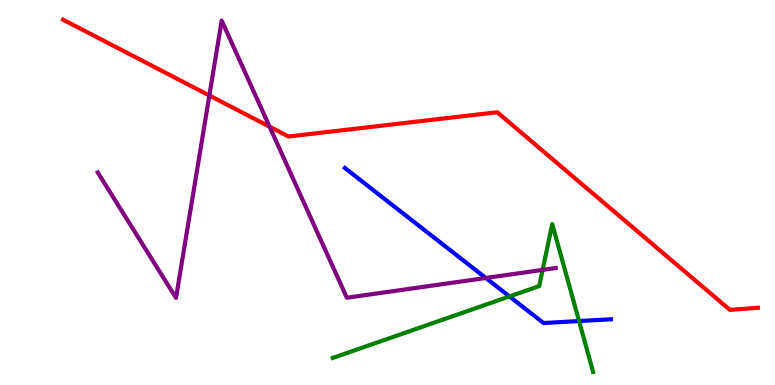[{'lines': ['blue', 'red'], 'intersections': []}, {'lines': ['green', 'red'], 'intersections': []}, {'lines': ['purple', 'red'], 'intersections': [{'x': 2.7, 'y': 7.52}, {'x': 3.48, 'y': 6.71}]}, {'lines': ['blue', 'green'], 'intersections': [{'x': 6.57, 'y': 2.3}, {'x': 7.47, 'y': 1.66}]}, {'lines': ['blue', 'purple'], 'intersections': [{'x': 6.27, 'y': 2.78}]}, {'lines': ['green', 'purple'], 'intersections': [{'x': 7.0, 'y': 2.99}]}]